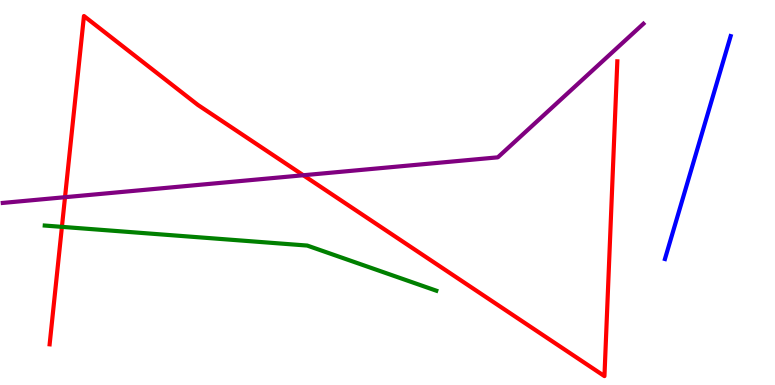[{'lines': ['blue', 'red'], 'intersections': []}, {'lines': ['green', 'red'], 'intersections': [{'x': 0.799, 'y': 4.11}]}, {'lines': ['purple', 'red'], 'intersections': [{'x': 0.839, 'y': 4.88}, {'x': 3.91, 'y': 5.45}]}, {'lines': ['blue', 'green'], 'intersections': []}, {'lines': ['blue', 'purple'], 'intersections': []}, {'lines': ['green', 'purple'], 'intersections': []}]